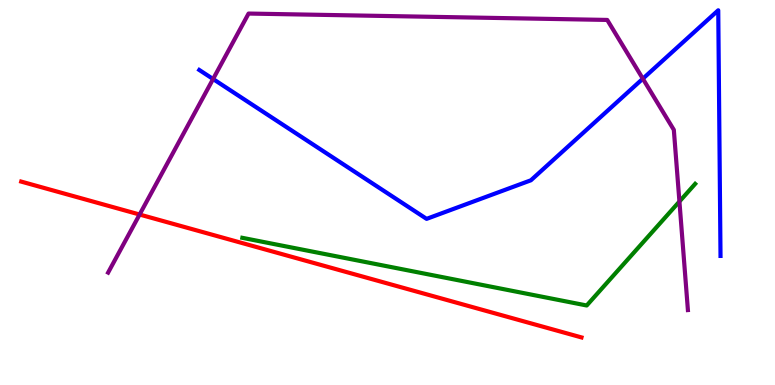[{'lines': ['blue', 'red'], 'intersections': []}, {'lines': ['green', 'red'], 'intersections': []}, {'lines': ['purple', 'red'], 'intersections': [{'x': 1.8, 'y': 4.43}]}, {'lines': ['blue', 'green'], 'intersections': []}, {'lines': ['blue', 'purple'], 'intersections': [{'x': 2.75, 'y': 7.95}, {'x': 8.29, 'y': 7.96}]}, {'lines': ['green', 'purple'], 'intersections': [{'x': 8.77, 'y': 4.77}]}]